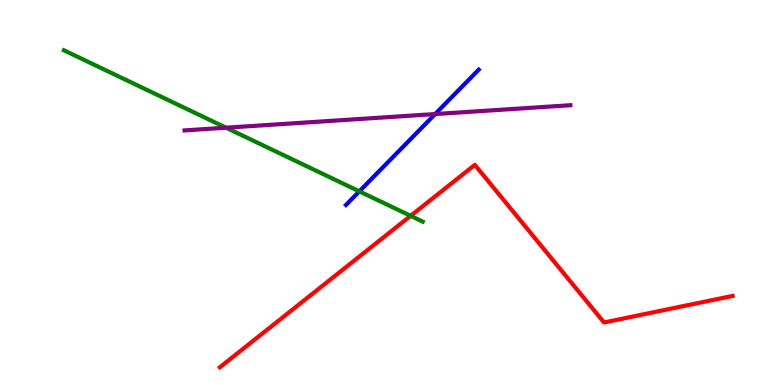[{'lines': ['blue', 'red'], 'intersections': []}, {'lines': ['green', 'red'], 'intersections': [{'x': 5.3, 'y': 4.39}]}, {'lines': ['purple', 'red'], 'intersections': []}, {'lines': ['blue', 'green'], 'intersections': [{'x': 4.64, 'y': 5.03}]}, {'lines': ['blue', 'purple'], 'intersections': [{'x': 5.62, 'y': 7.04}]}, {'lines': ['green', 'purple'], 'intersections': [{'x': 2.92, 'y': 6.68}]}]